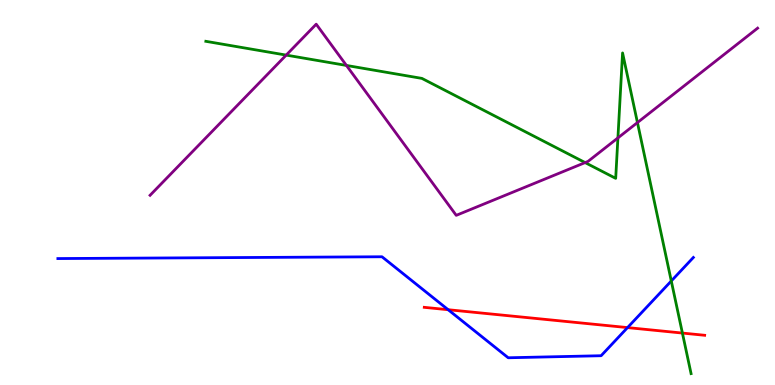[{'lines': ['blue', 'red'], 'intersections': [{'x': 5.78, 'y': 1.96}, {'x': 8.1, 'y': 1.49}]}, {'lines': ['green', 'red'], 'intersections': [{'x': 8.81, 'y': 1.35}]}, {'lines': ['purple', 'red'], 'intersections': []}, {'lines': ['blue', 'green'], 'intersections': [{'x': 8.66, 'y': 2.7}]}, {'lines': ['blue', 'purple'], 'intersections': []}, {'lines': ['green', 'purple'], 'intersections': [{'x': 3.69, 'y': 8.57}, {'x': 4.47, 'y': 8.3}, {'x': 7.55, 'y': 5.78}, {'x': 7.97, 'y': 6.42}, {'x': 8.23, 'y': 6.82}]}]